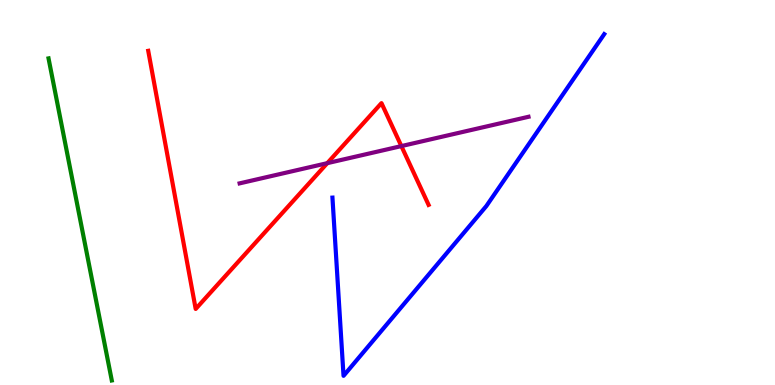[{'lines': ['blue', 'red'], 'intersections': []}, {'lines': ['green', 'red'], 'intersections': []}, {'lines': ['purple', 'red'], 'intersections': [{'x': 4.22, 'y': 5.76}, {'x': 5.18, 'y': 6.21}]}, {'lines': ['blue', 'green'], 'intersections': []}, {'lines': ['blue', 'purple'], 'intersections': []}, {'lines': ['green', 'purple'], 'intersections': []}]